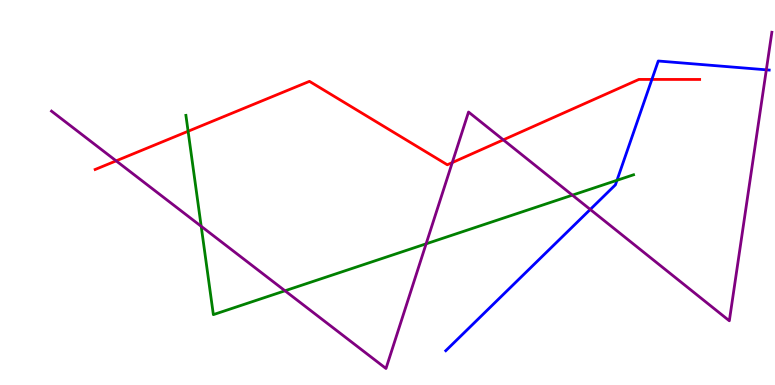[{'lines': ['blue', 'red'], 'intersections': [{'x': 8.41, 'y': 7.94}]}, {'lines': ['green', 'red'], 'intersections': [{'x': 2.43, 'y': 6.59}]}, {'lines': ['purple', 'red'], 'intersections': [{'x': 1.5, 'y': 5.82}, {'x': 5.84, 'y': 5.78}, {'x': 6.49, 'y': 6.37}]}, {'lines': ['blue', 'green'], 'intersections': [{'x': 7.96, 'y': 5.32}]}, {'lines': ['blue', 'purple'], 'intersections': [{'x': 7.62, 'y': 4.56}, {'x': 9.89, 'y': 8.19}]}, {'lines': ['green', 'purple'], 'intersections': [{'x': 2.6, 'y': 4.12}, {'x': 3.68, 'y': 2.45}, {'x': 5.5, 'y': 3.67}, {'x': 7.39, 'y': 4.93}]}]